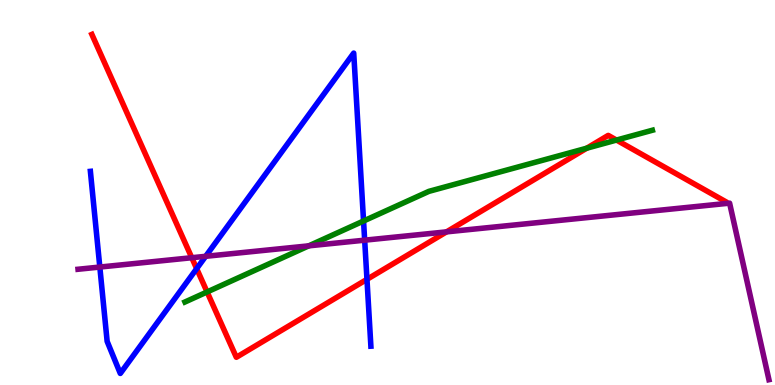[{'lines': ['blue', 'red'], 'intersections': [{'x': 2.54, 'y': 3.02}, {'x': 4.74, 'y': 2.74}]}, {'lines': ['green', 'red'], 'intersections': [{'x': 2.67, 'y': 2.42}, {'x': 7.57, 'y': 6.15}, {'x': 7.95, 'y': 6.36}]}, {'lines': ['purple', 'red'], 'intersections': [{'x': 2.47, 'y': 3.31}, {'x': 5.76, 'y': 3.98}]}, {'lines': ['blue', 'green'], 'intersections': [{'x': 4.69, 'y': 4.26}]}, {'lines': ['blue', 'purple'], 'intersections': [{'x': 1.29, 'y': 3.06}, {'x': 2.65, 'y': 3.34}, {'x': 4.71, 'y': 3.76}]}, {'lines': ['green', 'purple'], 'intersections': [{'x': 3.98, 'y': 3.61}]}]